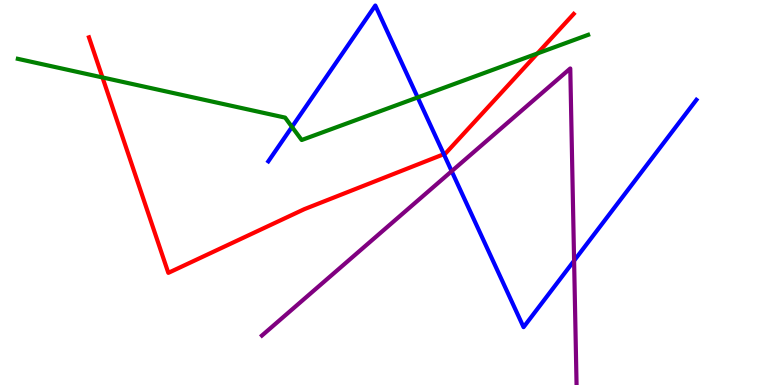[{'lines': ['blue', 'red'], 'intersections': [{'x': 5.73, 'y': 6.0}]}, {'lines': ['green', 'red'], 'intersections': [{'x': 1.32, 'y': 7.99}, {'x': 6.93, 'y': 8.61}]}, {'lines': ['purple', 'red'], 'intersections': []}, {'lines': ['blue', 'green'], 'intersections': [{'x': 3.77, 'y': 6.7}, {'x': 5.39, 'y': 7.47}]}, {'lines': ['blue', 'purple'], 'intersections': [{'x': 5.83, 'y': 5.55}, {'x': 7.41, 'y': 3.23}]}, {'lines': ['green', 'purple'], 'intersections': []}]